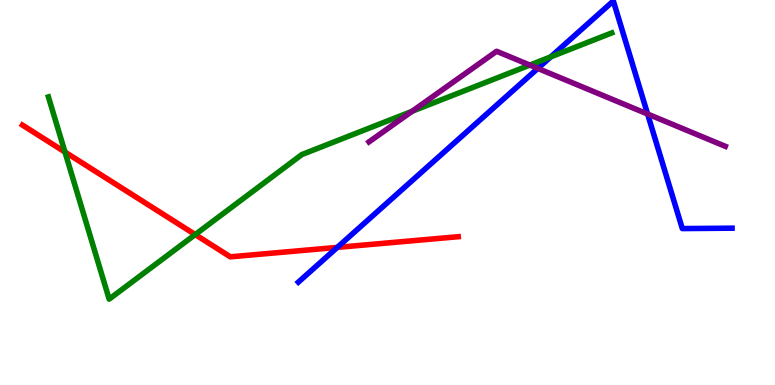[{'lines': ['blue', 'red'], 'intersections': [{'x': 4.35, 'y': 3.57}]}, {'lines': ['green', 'red'], 'intersections': [{'x': 0.838, 'y': 6.05}, {'x': 2.52, 'y': 3.91}]}, {'lines': ['purple', 'red'], 'intersections': []}, {'lines': ['blue', 'green'], 'intersections': [{'x': 7.11, 'y': 8.52}]}, {'lines': ['blue', 'purple'], 'intersections': [{'x': 6.94, 'y': 8.22}, {'x': 8.36, 'y': 7.04}]}, {'lines': ['green', 'purple'], 'intersections': [{'x': 5.32, 'y': 7.11}, {'x': 6.84, 'y': 8.31}]}]